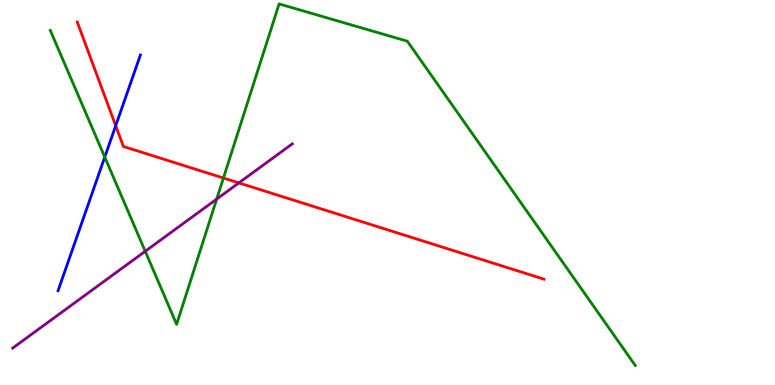[{'lines': ['blue', 'red'], 'intersections': [{'x': 1.49, 'y': 6.73}]}, {'lines': ['green', 'red'], 'intersections': [{'x': 2.88, 'y': 5.38}]}, {'lines': ['purple', 'red'], 'intersections': [{'x': 3.08, 'y': 5.25}]}, {'lines': ['blue', 'green'], 'intersections': [{'x': 1.35, 'y': 5.92}]}, {'lines': ['blue', 'purple'], 'intersections': []}, {'lines': ['green', 'purple'], 'intersections': [{'x': 1.87, 'y': 3.47}, {'x': 2.8, 'y': 4.83}]}]